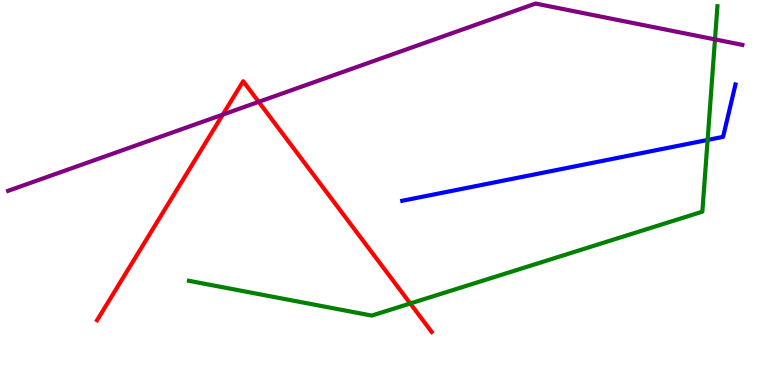[{'lines': ['blue', 'red'], 'intersections': []}, {'lines': ['green', 'red'], 'intersections': [{'x': 5.29, 'y': 2.12}]}, {'lines': ['purple', 'red'], 'intersections': [{'x': 2.87, 'y': 7.02}, {'x': 3.34, 'y': 7.35}]}, {'lines': ['blue', 'green'], 'intersections': [{'x': 9.13, 'y': 6.36}]}, {'lines': ['blue', 'purple'], 'intersections': []}, {'lines': ['green', 'purple'], 'intersections': [{'x': 9.23, 'y': 8.98}]}]